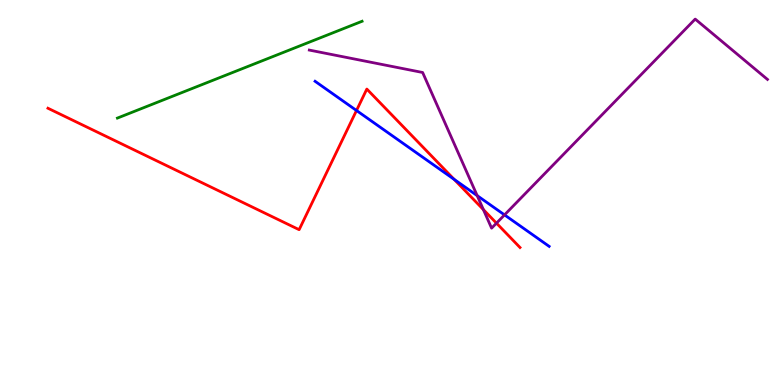[{'lines': ['blue', 'red'], 'intersections': [{'x': 4.6, 'y': 7.13}, {'x': 5.86, 'y': 5.34}]}, {'lines': ['green', 'red'], 'intersections': []}, {'lines': ['purple', 'red'], 'intersections': [{'x': 6.24, 'y': 4.56}, {'x': 6.41, 'y': 4.2}]}, {'lines': ['blue', 'green'], 'intersections': []}, {'lines': ['blue', 'purple'], 'intersections': [{'x': 6.16, 'y': 4.92}, {'x': 6.51, 'y': 4.42}]}, {'lines': ['green', 'purple'], 'intersections': []}]